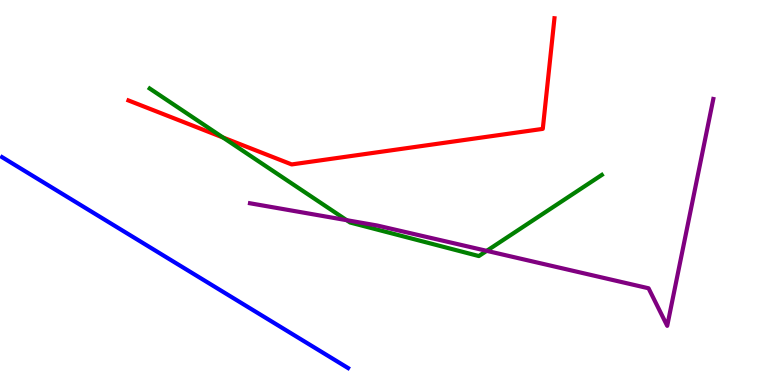[{'lines': ['blue', 'red'], 'intersections': []}, {'lines': ['green', 'red'], 'intersections': [{'x': 2.88, 'y': 6.43}]}, {'lines': ['purple', 'red'], 'intersections': []}, {'lines': ['blue', 'green'], 'intersections': []}, {'lines': ['blue', 'purple'], 'intersections': []}, {'lines': ['green', 'purple'], 'intersections': [{'x': 4.47, 'y': 4.28}, {'x': 6.28, 'y': 3.48}]}]